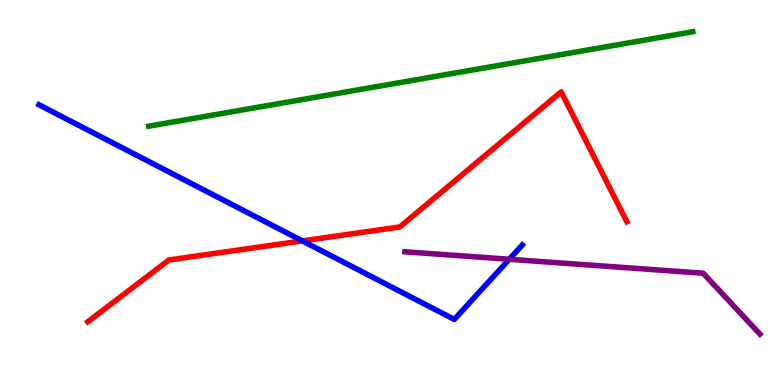[{'lines': ['blue', 'red'], 'intersections': [{'x': 3.9, 'y': 3.74}]}, {'lines': ['green', 'red'], 'intersections': []}, {'lines': ['purple', 'red'], 'intersections': []}, {'lines': ['blue', 'green'], 'intersections': []}, {'lines': ['blue', 'purple'], 'intersections': [{'x': 6.57, 'y': 3.27}]}, {'lines': ['green', 'purple'], 'intersections': []}]